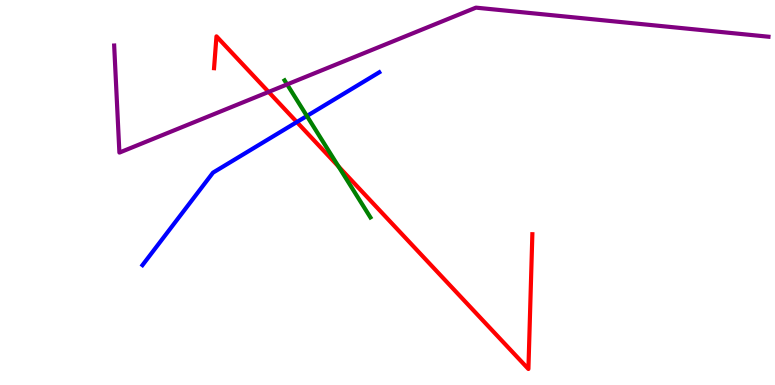[{'lines': ['blue', 'red'], 'intersections': [{'x': 3.83, 'y': 6.83}]}, {'lines': ['green', 'red'], 'intersections': [{'x': 4.37, 'y': 5.67}]}, {'lines': ['purple', 'red'], 'intersections': [{'x': 3.47, 'y': 7.61}]}, {'lines': ['blue', 'green'], 'intersections': [{'x': 3.96, 'y': 6.99}]}, {'lines': ['blue', 'purple'], 'intersections': []}, {'lines': ['green', 'purple'], 'intersections': [{'x': 3.7, 'y': 7.81}]}]